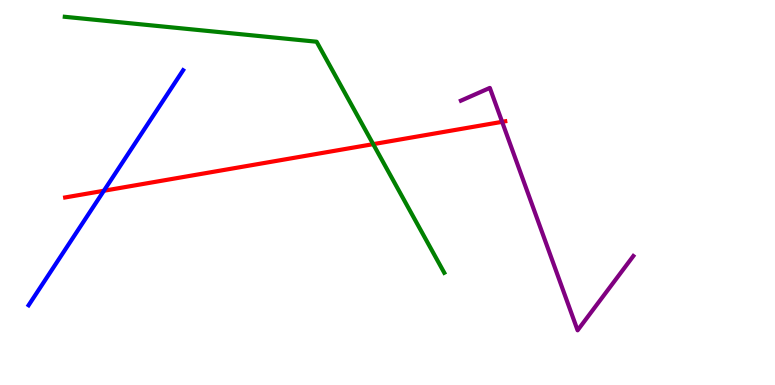[{'lines': ['blue', 'red'], 'intersections': [{'x': 1.34, 'y': 5.05}]}, {'lines': ['green', 'red'], 'intersections': [{'x': 4.82, 'y': 6.26}]}, {'lines': ['purple', 'red'], 'intersections': [{'x': 6.48, 'y': 6.84}]}, {'lines': ['blue', 'green'], 'intersections': []}, {'lines': ['blue', 'purple'], 'intersections': []}, {'lines': ['green', 'purple'], 'intersections': []}]